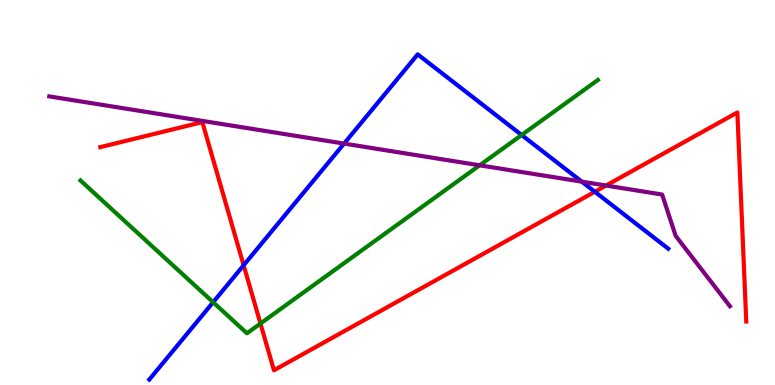[{'lines': ['blue', 'red'], 'intersections': [{'x': 3.14, 'y': 3.11}, {'x': 7.68, 'y': 5.02}]}, {'lines': ['green', 'red'], 'intersections': [{'x': 3.36, 'y': 1.6}]}, {'lines': ['purple', 'red'], 'intersections': [{'x': 7.82, 'y': 5.18}]}, {'lines': ['blue', 'green'], 'intersections': [{'x': 2.75, 'y': 2.15}, {'x': 6.73, 'y': 6.49}]}, {'lines': ['blue', 'purple'], 'intersections': [{'x': 4.44, 'y': 6.27}, {'x': 7.51, 'y': 5.28}]}, {'lines': ['green', 'purple'], 'intersections': [{'x': 6.19, 'y': 5.71}]}]